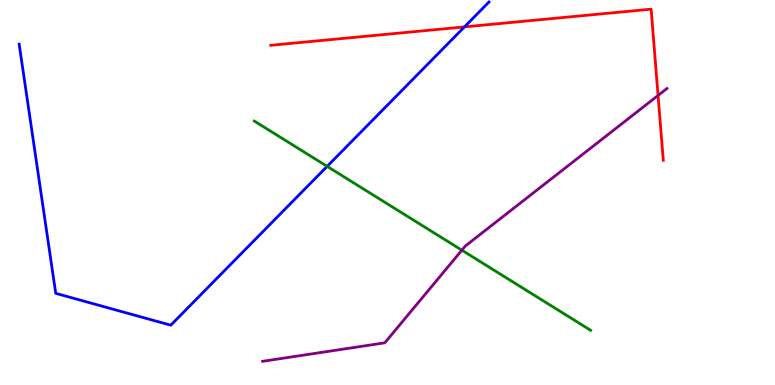[{'lines': ['blue', 'red'], 'intersections': [{'x': 5.99, 'y': 9.3}]}, {'lines': ['green', 'red'], 'intersections': []}, {'lines': ['purple', 'red'], 'intersections': [{'x': 8.49, 'y': 7.52}]}, {'lines': ['blue', 'green'], 'intersections': [{'x': 4.22, 'y': 5.68}]}, {'lines': ['blue', 'purple'], 'intersections': []}, {'lines': ['green', 'purple'], 'intersections': [{'x': 5.96, 'y': 3.5}]}]